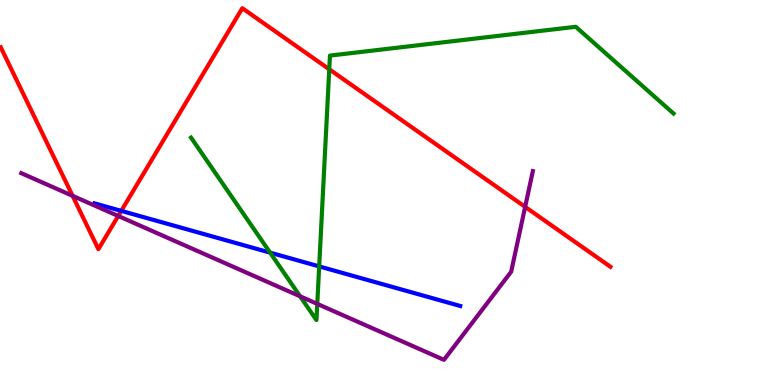[{'lines': ['blue', 'red'], 'intersections': [{'x': 1.56, 'y': 4.52}]}, {'lines': ['green', 'red'], 'intersections': [{'x': 4.25, 'y': 8.2}]}, {'lines': ['purple', 'red'], 'intersections': [{'x': 0.937, 'y': 4.91}, {'x': 1.53, 'y': 4.39}, {'x': 6.78, 'y': 4.63}]}, {'lines': ['blue', 'green'], 'intersections': [{'x': 3.49, 'y': 3.44}, {'x': 4.12, 'y': 3.08}]}, {'lines': ['blue', 'purple'], 'intersections': []}, {'lines': ['green', 'purple'], 'intersections': [{'x': 3.87, 'y': 2.3}, {'x': 4.09, 'y': 2.11}]}]